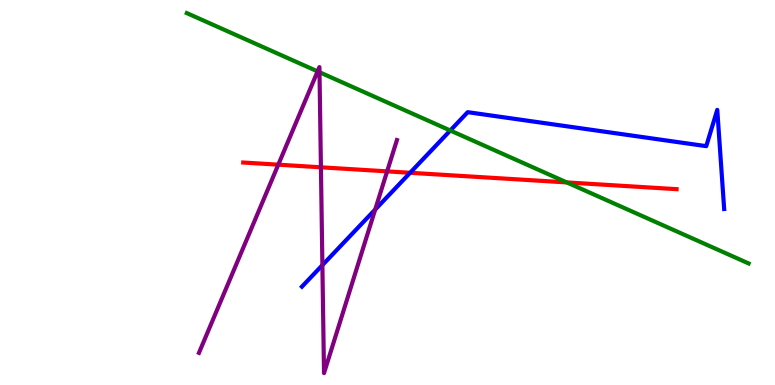[{'lines': ['blue', 'red'], 'intersections': [{'x': 5.29, 'y': 5.51}]}, {'lines': ['green', 'red'], 'intersections': [{'x': 7.31, 'y': 5.26}]}, {'lines': ['purple', 'red'], 'intersections': [{'x': 3.59, 'y': 5.72}, {'x': 4.14, 'y': 5.65}, {'x': 5.0, 'y': 5.55}]}, {'lines': ['blue', 'green'], 'intersections': [{'x': 5.81, 'y': 6.61}]}, {'lines': ['blue', 'purple'], 'intersections': [{'x': 4.16, 'y': 3.11}, {'x': 4.84, 'y': 4.56}]}, {'lines': ['green', 'purple'], 'intersections': [{'x': 4.1, 'y': 8.15}, {'x': 4.12, 'y': 8.12}]}]